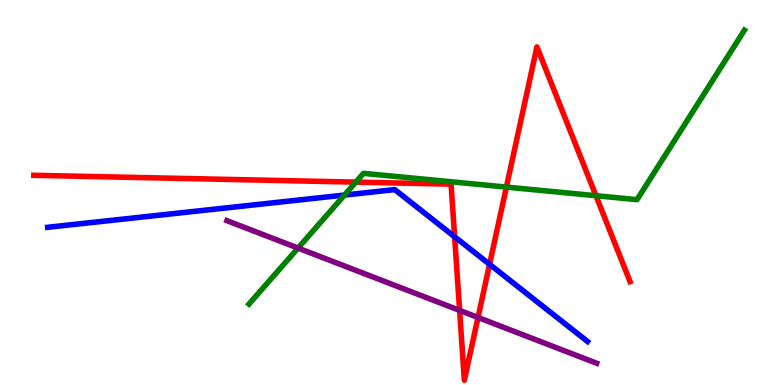[{'lines': ['blue', 'red'], 'intersections': [{'x': 5.87, 'y': 3.85}, {'x': 6.32, 'y': 3.13}]}, {'lines': ['green', 'red'], 'intersections': [{'x': 4.59, 'y': 5.27}, {'x': 6.53, 'y': 5.14}, {'x': 7.69, 'y': 4.92}]}, {'lines': ['purple', 'red'], 'intersections': [{'x': 5.93, 'y': 1.94}, {'x': 6.17, 'y': 1.75}]}, {'lines': ['blue', 'green'], 'intersections': [{'x': 4.45, 'y': 4.93}]}, {'lines': ['blue', 'purple'], 'intersections': []}, {'lines': ['green', 'purple'], 'intersections': [{'x': 3.85, 'y': 3.56}]}]